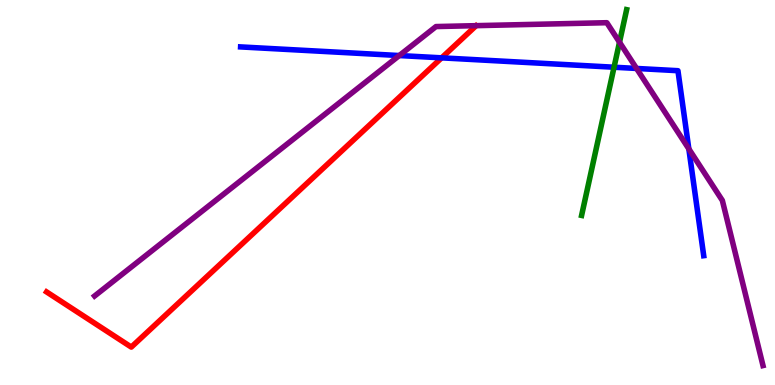[{'lines': ['blue', 'red'], 'intersections': [{'x': 5.7, 'y': 8.5}]}, {'lines': ['green', 'red'], 'intersections': []}, {'lines': ['purple', 'red'], 'intersections': []}, {'lines': ['blue', 'green'], 'intersections': [{'x': 7.92, 'y': 8.25}]}, {'lines': ['blue', 'purple'], 'intersections': [{'x': 5.15, 'y': 8.56}, {'x': 8.21, 'y': 8.22}, {'x': 8.89, 'y': 6.13}]}, {'lines': ['green', 'purple'], 'intersections': [{'x': 7.99, 'y': 8.9}]}]